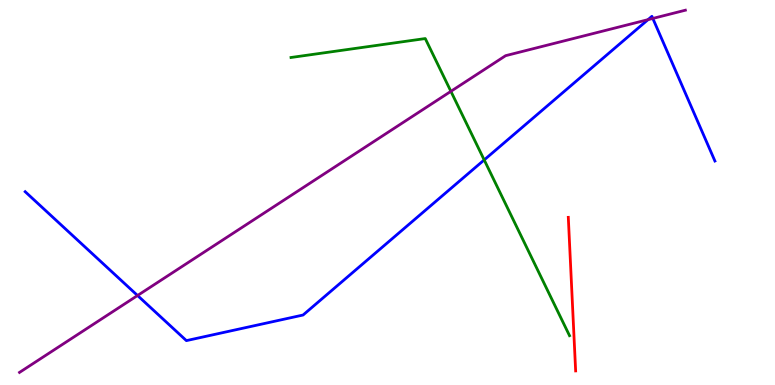[{'lines': ['blue', 'red'], 'intersections': []}, {'lines': ['green', 'red'], 'intersections': []}, {'lines': ['purple', 'red'], 'intersections': []}, {'lines': ['blue', 'green'], 'intersections': [{'x': 6.25, 'y': 5.85}]}, {'lines': ['blue', 'purple'], 'intersections': [{'x': 1.77, 'y': 2.32}, {'x': 8.36, 'y': 9.49}, {'x': 8.42, 'y': 9.52}]}, {'lines': ['green', 'purple'], 'intersections': [{'x': 5.82, 'y': 7.63}]}]